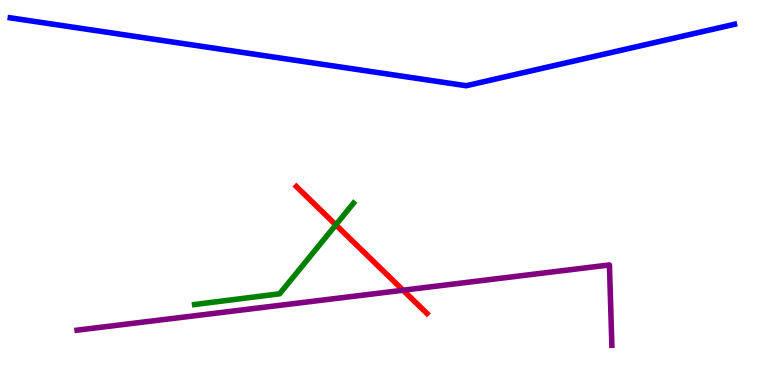[{'lines': ['blue', 'red'], 'intersections': []}, {'lines': ['green', 'red'], 'intersections': [{'x': 4.33, 'y': 4.16}]}, {'lines': ['purple', 'red'], 'intersections': [{'x': 5.2, 'y': 2.46}]}, {'lines': ['blue', 'green'], 'intersections': []}, {'lines': ['blue', 'purple'], 'intersections': []}, {'lines': ['green', 'purple'], 'intersections': []}]